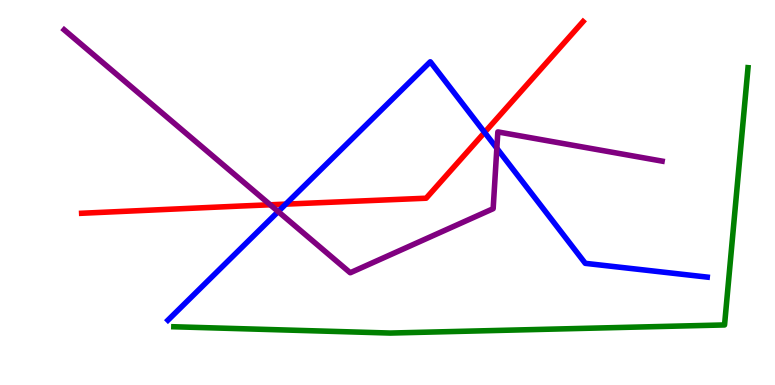[{'lines': ['blue', 'red'], 'intersections': [{'x': 3.69, 'y': 4.7}, {'x': 6.25, 'y': 6.56}]}, {'lines': ['green', 'red'], 'intersections': []}, {'lines': ['purple', 'red'], 'intersections': [{'x': 3.49, 'y': 4.68}]}, {'lines': ['blue', 'green'], 'intersections': []}, {'lines': ['blue', 'purple'], 'intersections': [{'x': 3.59, 'y': 4.5}, {'x': 6.41, 'y': 6.15}]}, {'lines': ['green', 'purple'], 'intersections': []}]